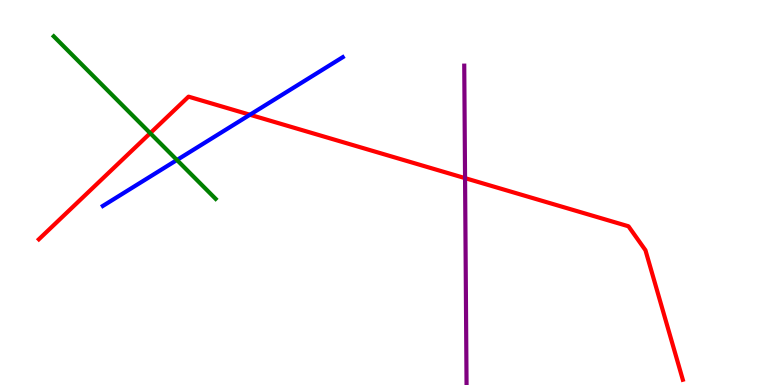[{'lines': ['blue', 'red'], 'intersections': [{'x': 3.22, 'y': 7.02}]}, {'lines': ['green', 'red'], 'intersections': [{'x': 1.94, 'y': 6.54}]}, {'lines': ['purple', 'red'], 'intersections': [{'x': 6.0, 'y': 5.37}]}, {'lines': ['blue', 'green'], 'intersections': [{'x': 2.28, 'y': 5.84}]}, {'lines': ['blue', 'purple'], 'intersections': []}, {'lines': ['green', 'purple'], 'intersections': []}]